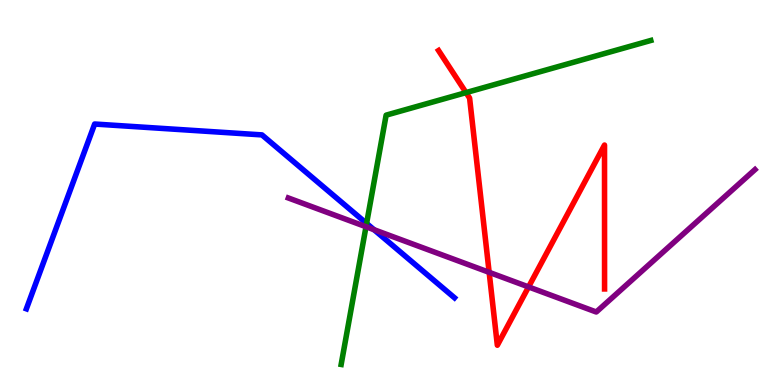[{'lines': ['blue', 'red'], 'intersections': []}, {'lines': ['green', 'red'], 'intersections': [{'x': 6.01, 'y': 7.59}]}, {'lines': ['purple', 'red'], 'intersections': [{'x': 6.31, 'y': 2.93}, {'x': 6.82, 'y': 2.55}]}, {'lines': ['blue', 'green'], 'intersections': [{'x': 4.73, 'y': 4.2}]}, {'lines': ['blue', 'purple'], 'intersections': [{'x': 4.83, 'y': 4.03}]}, {'lines': ['green', 'purple'], 'intersections': [{'x': 4.72, 'y': 4.11}]}]